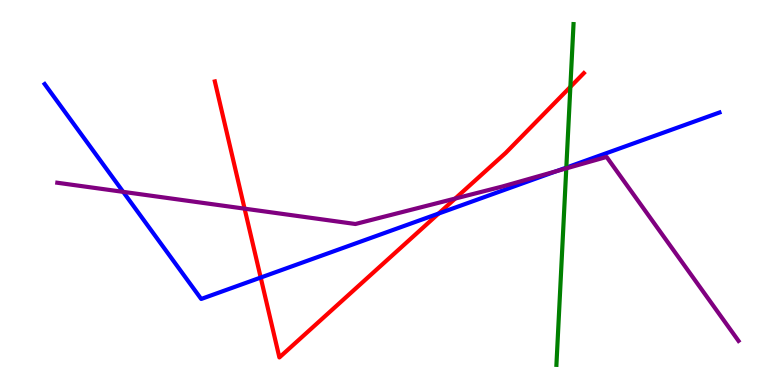[{'lines': ['blue', 'red'], 'intersections': [{'x': 3.36, 'y': 2.79}, {'x': 5.66, 'y': 4.45}]}, {'lines': ['green', 'red'], 'intersections': [{'x': 7.36, 'y': 7.74}]}, {'lines': ['purple', 'red'], 'intersections': [{'x': 3.16, 'y': 4.58}, {'x': 5.87, 'y': 4.84}]}, {'lines': ['blue', 'green'], 'intersections': [{'x': 7.31, 'y': 5.65}]}, {'lines': ['blue', 'purple'], 'intersections': [{'x': 1.59, 'y': 5.02}, {'x': 7.18, 'y': 5.55}]}, {'lines': ['green', 'purple'], 'intersections': [{'x': 7.31, 'y': 5.63}]}]